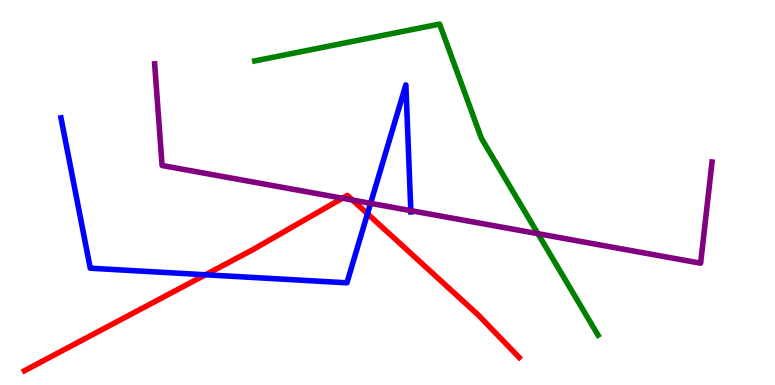[{'lines': ['blue', 'red'], 'intersections': [{'x': 2.65, 'y': 2.86}, {'x': 4.74, 'y': 4.45}]}, {'lines': ['green', 'red'], 'intersections': []}, {'lines': ['purple', 'red'], 'intersections': [{'x': 4.42, 'y': 4.85}, {'x': 4.55, 'y': 4.8}]}, {'lines': ['blue', 'green'], 'intersections': []}, {'lines': ['blue', 'purple'], 'intersections': [{'x': 4.78, 'y': 4.72}, {'x': 5.3, 'y': 4.53}]}, {'lines': ['green', 'purple'], 'intersections': [{'x': 6.94, 'y': 3.93}]}]